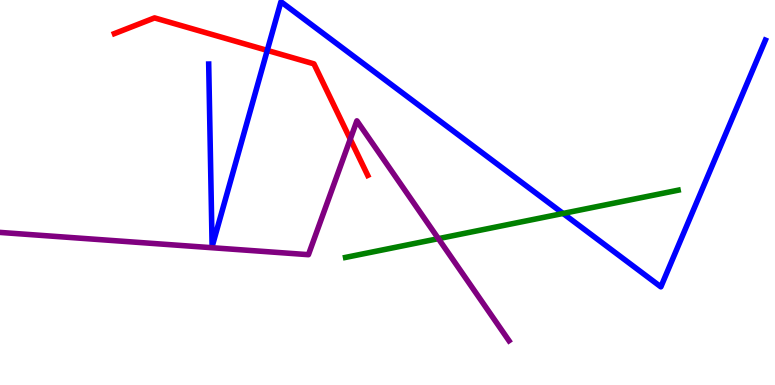[{'lines': ['blue', 'red'], 'intersections': [{'x': 3.45, 'y': 8.69}]}, {'lines': ['green', 'red'], 'intersections': []}, {'lines': ['purple', 'red'], 'intersections': [{'x': 4.52, 'y': 6.39}]}, {'lines': ['blue', 'green'], 'intersections': [{'x': 7.27, 'y': 4.46}]}, {'lines': ['blue', 'purple'], 'intersections': []}, {'lines': ['green', 'purple'], 'intersections': [{'x': 5.66, 'y': 3.8}]}]